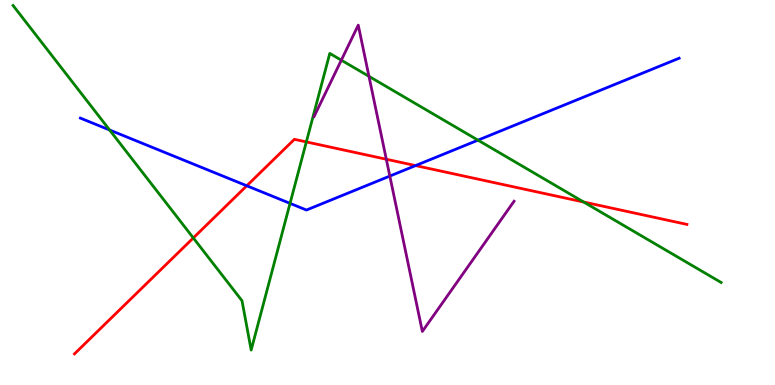[{'lines': ['blue', 'red'], 'intersections': [{'x': 3.18, 'y': 5.17}, {'x': 5.36, 'y': 5.7}]}, {'lines': ['green', 'red'], 'intersections': [{'x': 2.49, 'y': 3.82}, {'x': 3.95, 'y': 6.31}, {'x': 7.53, 'y': 4.75}]}, {'lines': ['purple', 'red'], 'intersections': [{'x': 4.98, 'y': 5.86}]}, {'lines': ['blue', 'green'], 'intersections': [{'x': 1.41, 'y': 6.62}, {'x': 3.74, 'y': 4.72}, {'x': 6.17, 'y': 6.36}]}, {'lines': ['blue', 'purple'], 'intersections': [{'x': 5.03, 'y': 5.43}]}, {'lines': ['green', 'purple'], 'intersections': [{'x': 4.4, 'y': 8.44}, {'x': 4.76, 'y': 8.02}]}]